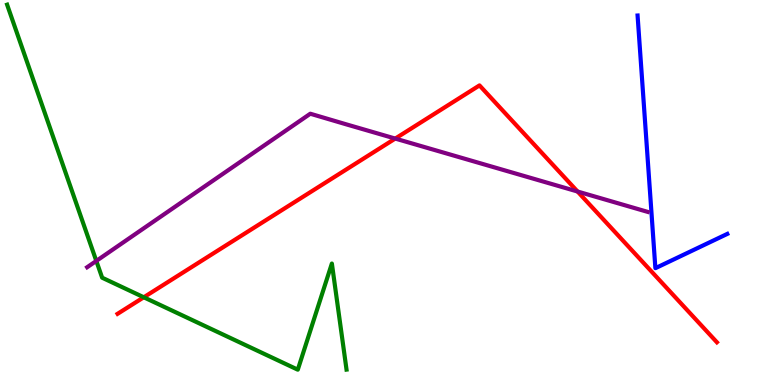[{'lines': ['blue', 'red'], 'intersections': []}, {'lines': ['green', 'red'], 'intersections': [{'x': 1.86, 'y': 2.28}]}, {'lines': ['purple', 'red'], 'intersections': [{'x': 5.1, 'y': 6.4}, {'x': 7.45, 'y': 5.03}]}, {'lines': ['blue', 'green'], 'intersections': []}, {'lines': ['blue', 'purple'], 'intersections': []}, {'lines': ['green', 'purple'], 'intersections': [{'x': 1.24, 'y': 3.22}]}]